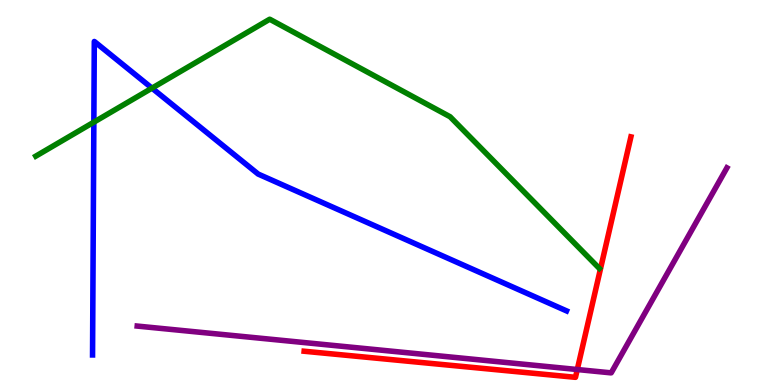[{'lines': ['blue', 'red'], 'intersections': []}, {'lines': ['green', 'red'], 'intersections': []}, {'lines': ['purple', 'red'], 'intersections': [{'x': 7.45, 'y': 0.402}]}, {'lines': ['blue', 'green'], 'intersections': [{'x': 1.21, 'y': 6.83}, {'x': 1.96, 'y': 7.71}]}, {'lines': ['blue', 'purple'], 'intersections': []}, {'lines': ['green', 'purple'], 'intersections': []}]